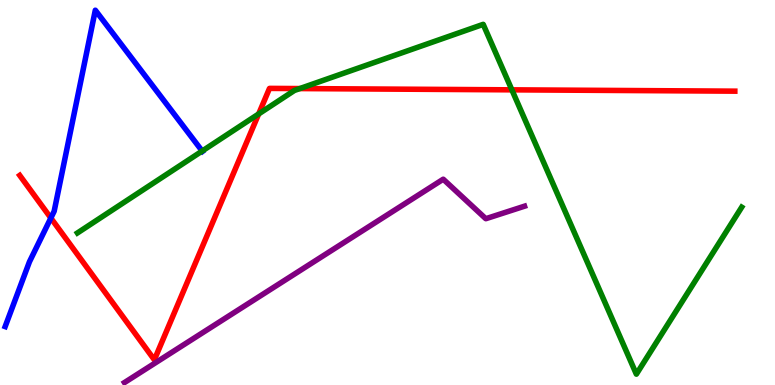[{'lines': ['blue', 'red'], 'intersections': [{'x': 0.656, 'y': 4.34}]}, {'lines': ['green', 'red'], 'intersections': [{'x': 3.34, 'y': 7.04}, {'x': 3.87, 'y': 7.7}, {'x': 6.6, 'y': 7.67}]}, {'lines': ['purple', 'red'], 'intersections': []}, {'lines': ['blue', 'green'], 'intersections': [{'x': 2.61, 'y': 6.08}]}, {'lines': ['blue', 'purple'], 'intersections': []}, {'lines': ['green', 'purple'], 'intersections': []}]